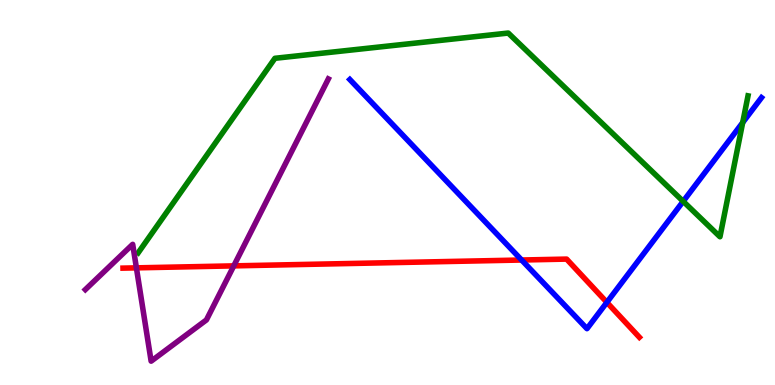[{'lines': ['blue', 'red'], 'intersections': [{'x': 6.73, 'y': 3.25}, {'x': 7.83, 'y': 2.15}]}, {'lines': ['green', 'red'], 'intersections': []}, {'lines': ['purple', 'red'], 'intersections': [{'x': 1.76, 'y': 3.04}, {'x': 3.02, 'y': 3.09}]}, {'lines': ['blue', 'green'], 'intersections': [{'x': 8.82, 'y': 4.77}, {'x': 9.58, 'y': 6.82}]}, {'lines': ['blue', 'purple'], 'intersections': []}, {'lines': ['green', 'purple'], 'intersections': []}]